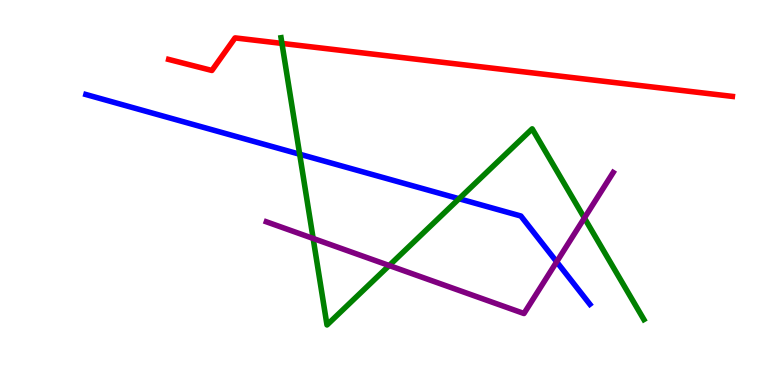[{'lines': ['blue', 'red'], 'intersections': []}, {'lines': ['green', 'red'], 'intersections': [{'x': 3.64, 'y': 8.87}]}, {'lines': ['purple', 'red'], 'intersections': []}, {'lines': ['blue', 'green'], 'intersections': [{'x': 3.87, 'y': 5.99}, {'x': 5.92, 'y': 4.84}]}, {'lines': ['blue', 'purple'], 'intersections': [{'x': 7.18, 'y': 3.2}]}, {'lines': ['green', 'purple'], 'intersections': [{'x': 4.04, 'y': 3.81}, {'x': 5.02, 'y': 3.1}, {'x': 7.54, 'y': 4.34}]}]